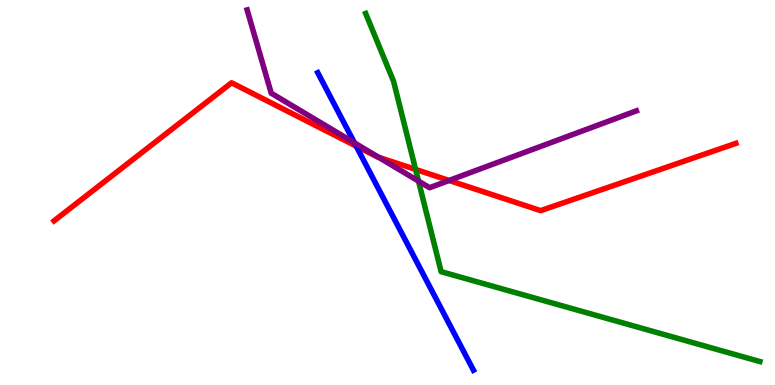[{'lines': ['blue', 'red'], 'intersections': [{'x': 4.6, 'y': 6.21}]}, {'lines': ['green', 'red'], 'intersections': [{'x': 5.36, 'y': 5.6}]}, {'lines': ['purple', 'red'], 'intersections': [{'x': 4.88, 'y': 5.92}, {'x': 5.79, 'y': 5.31}]}, {'lines': ['blue', 'green'], 'intersections': []}, {'lines': ['blue', 'purple'], 'intersections': [{'x': 4.57, 'y': 6.29}]}, {'lines': ['green', 'purple'], 'intersections': [{'x': 5.4, 'y': 5.3}]}]